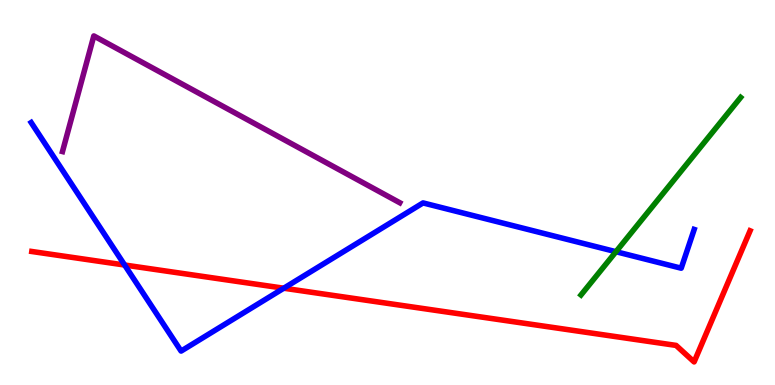[{'lines': ['blue', 'red'], 'intersections': [{'x': 1.61, 'y': 3.12}, {'x': 3.66, 'y': 2.51}]}, {'lines': ['green', 'red'], 'intersections': []}, {'lines': ['purple', 'red'], 'intersections': []}, {'lines': ['blue', 'green'], 'intersections': [{'x': 7.95, 'y': 3.46}]}, {'lines': ['blue', 'purple'], 'intersections': []}, {'lines': ['green', 'purple'], 'intersections': []}]